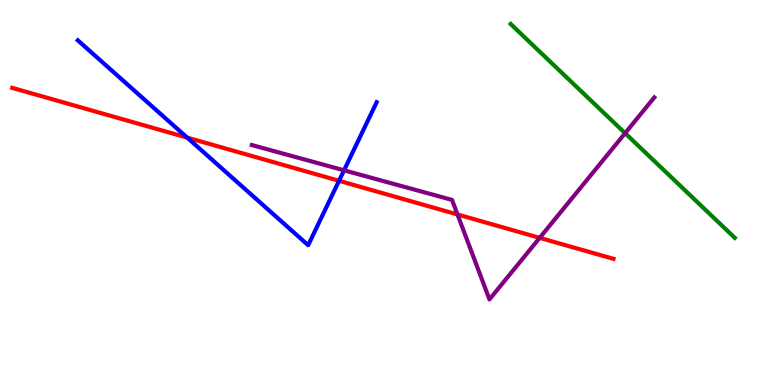[{'lines': ['blue', 'red'], 'intersections': [{'x': 2.42, 'y': 6.43}, {'x': 4.37, 'y': 5.3}]}, {'lines': ['green', 'red'], 'intersections': []}, {'lines': ['purple', 'red'], 'intersections': [{'x': 5.9, 'y': 4.43}, {'x': 6.96, 'y': 3.82}]}, {'lines': ['blue', 'green'], 'intersections': []}, {'lines': ['blue', 'purple'], 'intersections': [{'x': 4.44, 'y': 5.58}]}, {'lines': ['green', 'purple'], 'intersections': [{'x': 8.07, 'y': 6.54}]}]